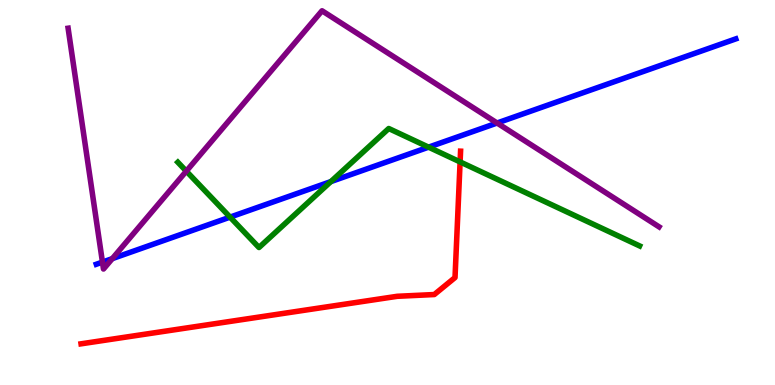[{'lines': ['blue', 'red'], 'intersections': []}, {'lines': ['green', 'red'], 'intersections': [{'x': 5.94, 'y': 5.79}]}, {'lines': ['purple', 'red'], 'intersections': []}, {'lines': ['blue', 'green'], 'intersections': [{'x': 2.97, 'y': 4.36}, {'x': 4.27, 'y': 5.28}, {'x': 5.53, 'y': 6.18}]}, {'lines': ['blue', 'purple'], 'intersections': [{'x': 1.32, 'y': 3.19}, {'x': 1.45, 'y': 3.28}, {'x': 6.41, 'y': 6.8}]}, {'lines': ['green', 'purple'], 'intersections': [{'x': 2.4, 'y': 5.55}]}]